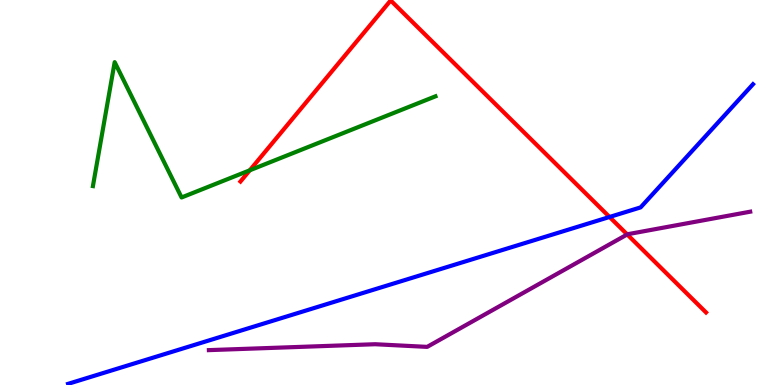[{'lines': ['blue', 'red'], 'intersections': [{'x': 7.87, 'y': 4.36}]}, {'lines': ['green', 'red'], 'intersections': [{'x': 3.22, 'y': 5.58}]}, {'lines': ['purple', 'red'], 'intersections': [{'x': 8.09, 'y': 3.91}]}, {'lines': ['blue', 'green'], 'intersections': []}, {'lines': ['blue', 'purple'], 'intersections': []}, {'lines': ['green', 'purple'], 'intersections': []}]